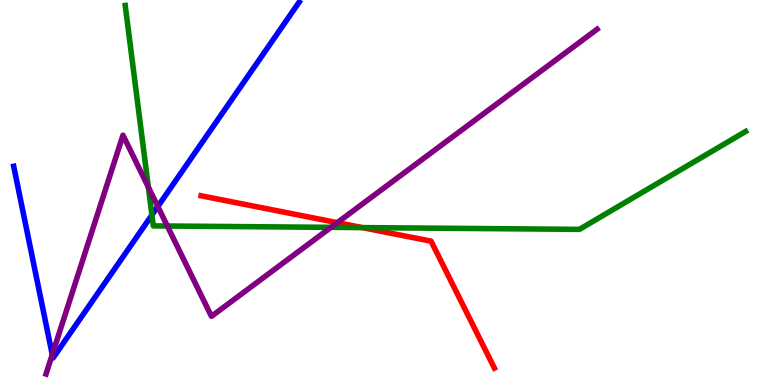[{'lines': ['blue', 'red'], 'intersections': []}, {'lines': ['green', 'red'], 'intersections': [{'x': 4.68, 'y': 4.09}]}, {'lines': ['purple', 'red'], 'intersections': [{'x': 4.35, 'y': 4.22}]}, {'lines': ['blue', 'green'], 'intersections': [{'x': 1.96, 'y': 4.42}]}, {'lines': ['blue', 'purple'], 'intersections': [{'x': 0.674, 'y': 0.789}, {'x': 2.04, 'y': 4.64}]}, {'lines': ['green', 'purple'], 'intersections': [{'x': 1.91, 'y': 5.14}, {'x': 2.16, 'y': 4.13}, {'x': 4.27, 'y': 4.09}]}]